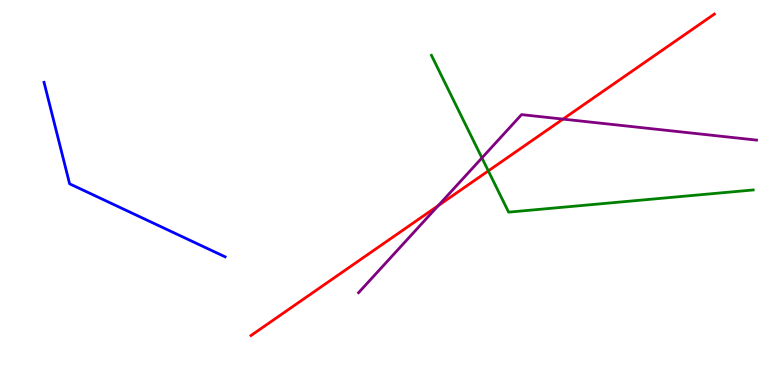[{'lines': ['blue', 'red'], 'intersections': []}, {'lines': ['green', 'red'], 'intersections': [{'x': 6.3, 'y': 5.56}]}, {'lines': ['purple', 'red'], 'intersections': [{'x': 5.66, 'y': 4.66}, {'x': 7.26, 'y': 6.91}]}, {'lines': ['blue', 'green'], 'intersections': []}, {'lines': ['blue', 'purple'], 'intersections': []}, {'lines': ['green', 'purple'], 'intersections': [{'x': 6.22, 'y': 5.9}]}]